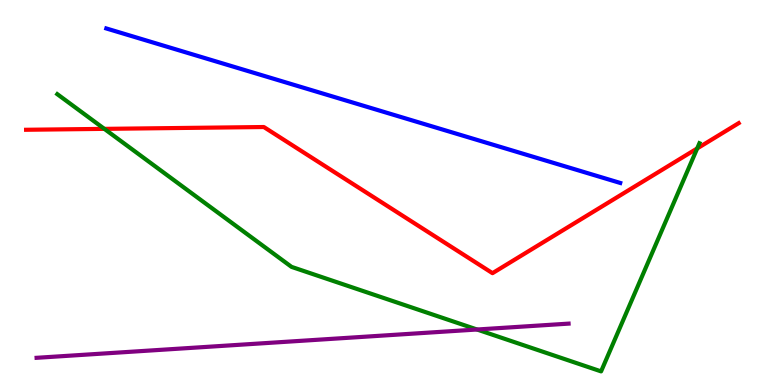[{'lines': ['blue', 'red'], 'intersections': []}, {'lines': ['green', 'red'], 'intersections': [{'x': 1.35, 'y': 6.65}, {'x': 9.0, 'y': 6.14}]}, {'lines': ['purple', 'red'], 'intersections': []}, {'lines': ['blue', 'green'], 'intersections': []}, {'lines': ['blue', 'purple'], 'intersections': []}, {'lines': ['green', 'purple'], 'intersections': [{'x': 6.16, 'y': 1.44}]}]